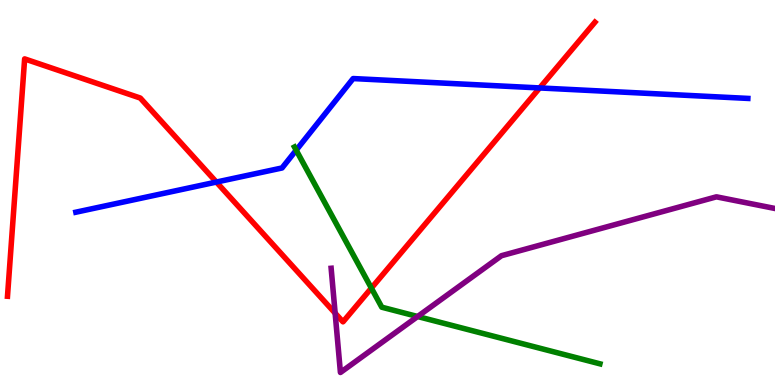[{'lines': ['blue', 'red'], 'intersections': [{'x': 2.79, 'y': 5.27}, {'x': 6.96, 'y': 7.72}]}, {'lines': ['green', 'red'], 'intersections': [{'x': 4.79, 'y': 2.52}]}, {'lines': ['purple', 'red'], 'intersections': [{'x': 4.32, 'y': 1.87}]}, {'lines': ['blue', 'green'], 'intersections': [{'x': 3.82, 'y': 6.1}]}, {'lines': ['blue', 'purple'], 'intersections': []}, {'lines': ['green', 'purple'], 'intersections': [{'x': 5.39, 'y': 1.78}]}]